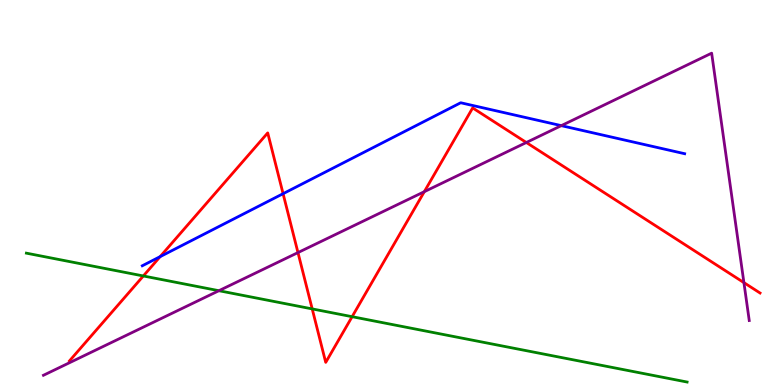[{'lines': ['blue', 'red'], 'intersections': [{'x': 2.07, 'y': 3.33}, {'x': 3.65, 'y': 4.97}]}, {'lines': ['green', 'red'], 'intersections': [{'x': 1.85, 'y': 2.83}, {'x': 4.03, 'y': 1.98}, {'x': 4.54, 'y': 1.77}]}, {'lines': ['purple', 'red'], 'intersections': [{'x': 3.84, 'y': 3.44}, {'x': 5.47, 'y': 5.02}, {'x': 6.79, 'y': 6.3}, {'x': 9.6, 'y': 2.66}]}, {'lines': ['blue', 'green'], 'intersections': []}, {'lines': ['blue', 'purple'], 'intersections': [{'x': 7.24, 'y': 6.74}]}, {'lines': ['green', 'purple'], 'intersections': [{'x': 2.82, 'y': 2.45}]}]